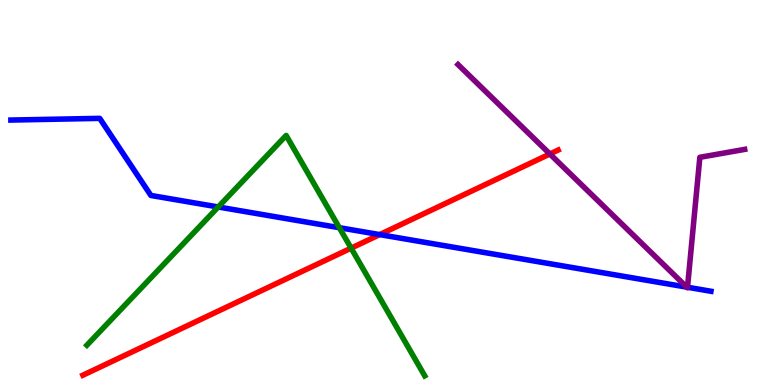[{'lines': ['blue', 'red'], 'intersections': [{'x': 4.9, 'y': 3.91}]}, {'lines': ['green', 'red'], 'intersections': [{'x': 4.53, 'y': 3.55}]}, {'lines': ['purple', 'red'], 'intersections': [{'x': 7.1, 'y': 6.0}]}, {'lines': ['blue', 'green'], 'intersections': [{'x': 2.82, 'y': 4.62}, {'x': 4.38, 'y': 4.09}]}, {'lines': ['blue', 'purple'], 'intersections': [{'x': 8.86, 'y': 2.54}, {'x': 8.87, 'y': 2.54}]}, {'lines': ['green', 'purple'], 'intersections': []}]